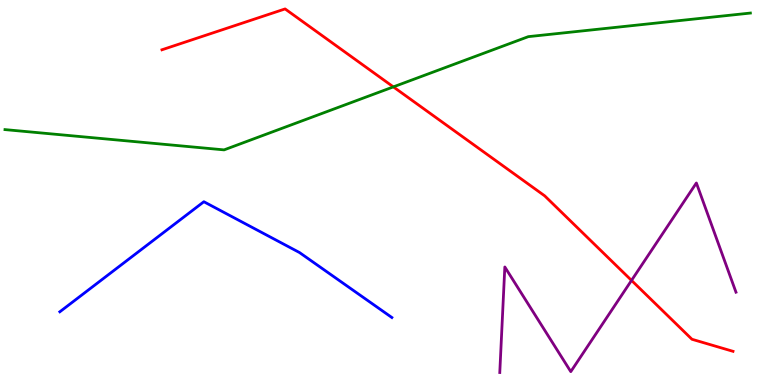[{'lines': ['blue', 'red'], 'intersections': []}, {'lines': ['green', 'red'], 'intersections': [{'x': 5.08, 'y': 7.74}]}, {'lines': ['purple', 'red'], 'intersections': [{'x': 8.15, 'y': 2.72}]}, {'lines': ['blue', 'green'], 'intersections': []}, {'lines': ['blue', 'purple'], 'intersections': []}, {'lines': ['green', 'purple'], 'intersections': []}]